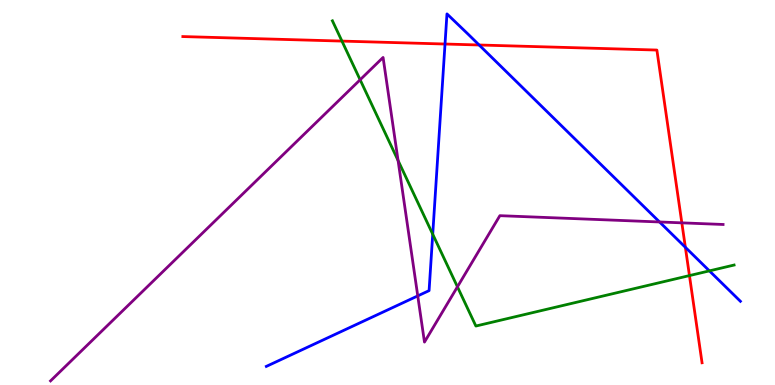[{'lines': ['blue', 'red'], 'intersections': [{'x': 5.74, 'y': 8.86}, {'x': 6.18, 'y': 8.83}, {'x': 8.84, 'y': 3.58}]}, {'lines': ['green', 'red'], 'intersections': [{'x': 4.41, 'y': 8.93}, {'x': 8.9, 'y': 2.84}]}, {'lines': ['purple', 'red'], 'intersections': [{'x': 8.8, 'y': 4.21}]}, {'lines': ['blue', 'green'], 'intersections': [{'x': 5.58, 'y': 3.92}, {'x': 9.15, 'y': 2.96}]}, {'lines': ['blue', 'purple'], 'intersections': [{'x': 5.39, 'y': 2.31}, {'x': 8.51, 'y': 4.23}]}, {'lines': ['green', 'purple'], 'intersections': [{'x': 4.65, 'y': 7.93}, {'x': 5.14, 'y': 5.83}, {'x': 5.9, 'y': 2.55}]}]